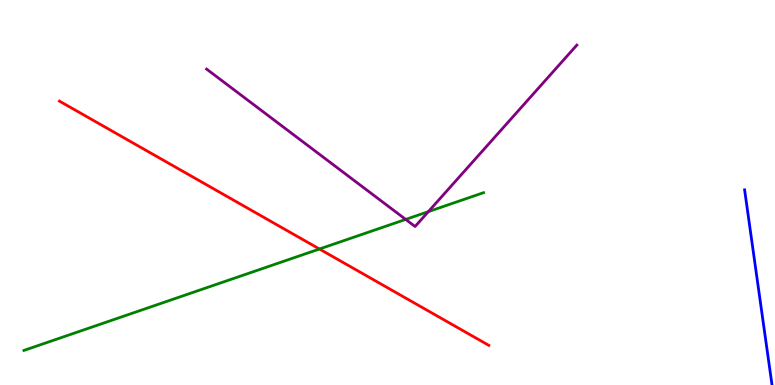[{'lines': ['blue', 'red'], 'intersections': []}, {'lines': ['green', 'red'], 'intersections': [{'x': 4.12, 'y': 3.53}]}, {'lines': ['purple', 'red'], 'intersections': []}, {'lines': ['blue', 'green'], 'intersections': []}, {'lines': ['blue', 'purple'], 'intersections': []}, {'lines': ['green', 'purple'], 'intersections': [{'x': 5.23, 'y': 4.3}, {'x': 5.53, 'y': 4.5}]}]